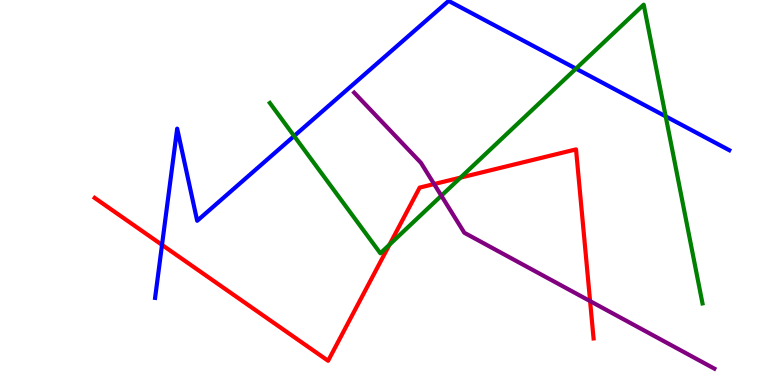[{'lines': ['blue', 'red'], 'intersections': [{'x': 2.09, 'y': 3.64}]}, {'lines': ['green', 'red'], 'intersections': [{'x': 5.03, 'y': 3.65}, {'x': 5.94, 'y': 5.39}]}, {'lines': ['purple', 'red'], 'intersections': [{'x': 5.6, 'y': 5.22}, {'x': 7.61, 'y': 2.18}]}, {'lines': ['blue', 'green'], 'intersections': [{'x': 3.8, 'y': 6.47}, {'x': 7.43, 'y': 8.22}, {'x': 8.59, 'y': 6.98}]}, {'lines': ['blue', 'purple'], 'intersections': []}, {'lines': ['green', 'purple'], 'intersections': [{'x': 5.69, 'y': 4.92}]}]